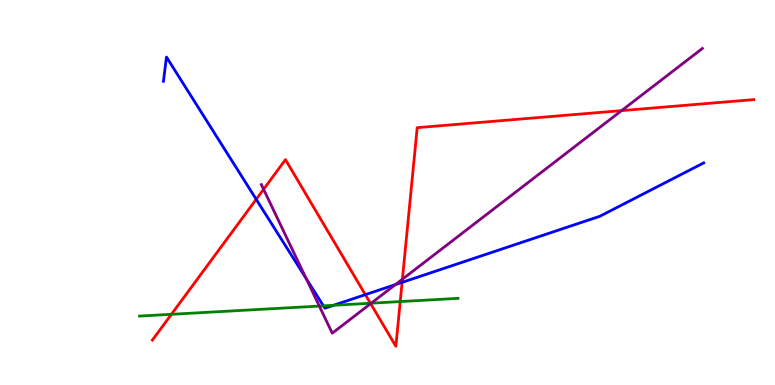[{'lines': ['blue', 'red'], 'intersections': [{'x': 3.31, 'y': 4.82}, {'x': 4.71, 'y': 2.35}, {'x': 5.19, 'y': 2.67}]}, {'lines': ['green', 'red'], 'intersections': [{'x': 2.21, 'y': 1.84}, {'x': 4.78, 'y': 2.12}, {'x': 5.16, 'y': 2.17}]}, {'lines': ['purple', 'red'], 'intersections': [{'x': 3.4, 'y': 5.08}, {'x': 4.78, 'y': 2.11}, {'x': 5.19, 'y': 2.75}, {'x': 8.02, 'y': 7.13}]}, {'lines': ['blue', 'green'], 'intersections': [{'x': 4.17, 'y': 2.06}, {'x': 4.3, 'y': 2.07}]}, {'lines': ['blue', 'purple'], 'intersections': [{'x': 3.95, 'y': 2.76}, {'x': 5.1, 'y': 2.61}]}, {'lines': ['green', 'purple'], 'intersections': [{'x': 4.12, 'y': 2.05}, {'x': 4.79, 'y': 2.13}]}]